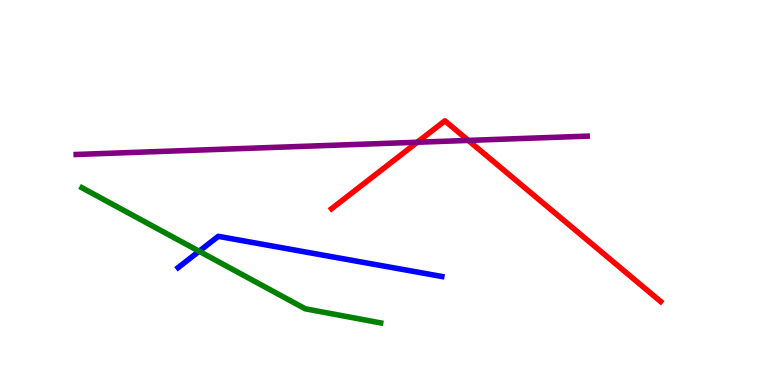[{'lines': ['blue', 'red'], 'intersections': []}, {'lines': ['green', 'red'], 'intersections': []}, {'lines': ['purple', 'red'], 'intersections': [{'x': 5.38, 'y': 6.31}, {'x': 6.04, 'y': 6.35}]}, {'lines': ['blue', 'green'], 'intersections': [{'x': 2.57, 'y': 3.47}]}, {'lines': ['blue', 'purple'], 'intersections': []}, {'lines': ['green', 'purple'], 'intersections': []}]